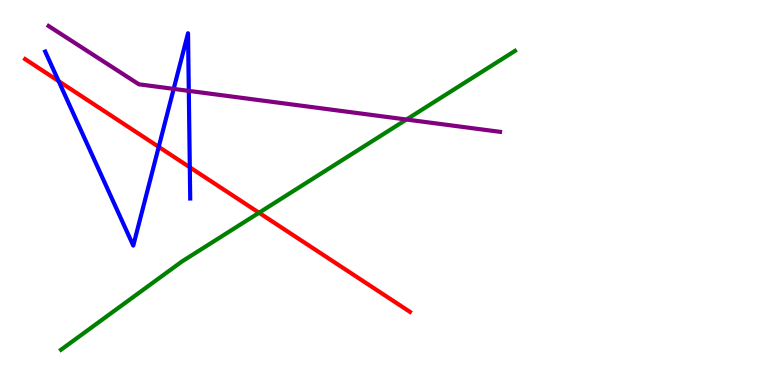[{'lines': ['blue', 'red'], 'intersections': [{'x': 0.756, 'y': 7.89}, {'x': 2.05, 'y': 6.19}, {'x': 2.45, 'y': 5.66}]}, {'lines': ['green', 'red'], 'intersections': [{'x': 3.34, 'y': 4.47}]}, {'lines': ['purple', 'red'], 'intersections': []}, {'lines': ['blue', 'green'], 'intersections': []}, {'lines': ['blue', 'purple'], 'intersections': [{'x': 2.24, 'y': 7.69}, {'x': 2.44, 'y': 7.64}]}, {'lines': ['green', 'purple'], 'intersections': [{'x': 5.24, 'y': 6.9}]}]